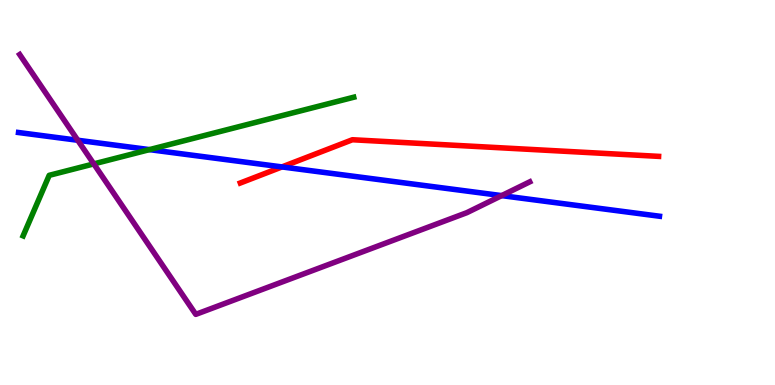[{'lines': ['blue', 'red'], 'intersections': [{'x': 3.64, 'y': 5.66}]}, {'lines': ['green', 'red'], 'intersections': []}, {'lines': ['purple', 'red'], 'intersections': []}, {'lines': ['blue', 'green'], 'intersections': [{'x': 1.93, 'y': 6.11}]}, {'lines': ['blue', 'purple'], 'intersections': [{'x': 1.0, 'y': 6.36}, {'x': 6.47, 'y': 4.92}]}, {'lines': ['green', 'purple'], 'intersections': [{'x': 1.21, 'y': 5.74}]}]